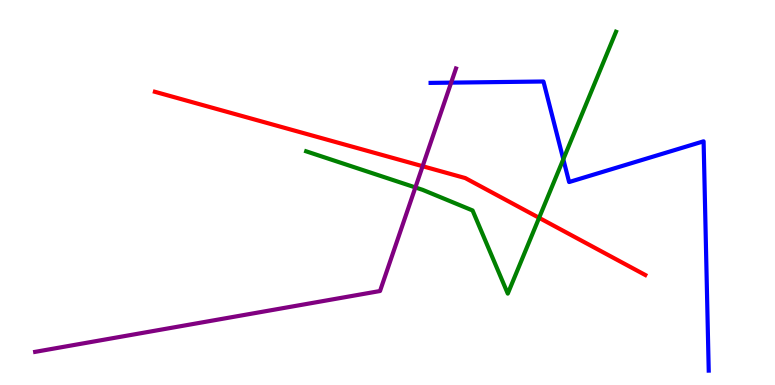[{'lines': ['blue', 'red'], 'intersections': []}, {'lines': ['green', 'red'], 'intersections': [{'x': 6.96, 'y': 4.34}]}, {'lines': ['purple', 'red'], 'intersections': [{'x': 5.45, 'y': 5.68}]}, {'lines': ['blue', 'green'], 'intersections': [{'x': 7.27, 'y': 5.86}]}, {'lines': ['blue', 'purple'], 'intersections': [{'x': 5.82, 'y': 7.85}]}, {'lines': ['green', 'purple'], 'intersections': [{'x': 5.36, 'y': 5.13}]}]